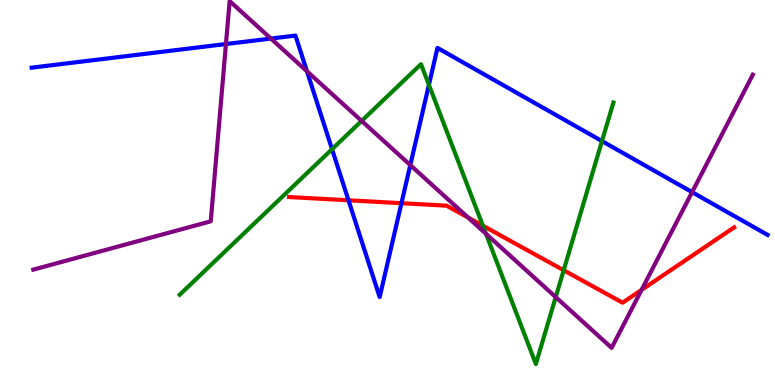[{'lines': ['blue', 'red'], 'intersections': [{'x': 4.5, 'y': 4.8}, {'x': 5.18, 'y': 4.72}]}, {'lines': ['green', 'red'], 'intersections': [{'x': 6.23, 'y': 4.14}, {'x': 7.27, 'y': 2.98}]}, {'lines': ['purple', 'red'], 'intersections': [{'x': 6.04, 'y': 4.35}, {'x': 8.28, 'y': 2.47}]}, {'lines': ['blue', 'green'], 'intersections': [{'x': 4.28, 'y': 6.12}, {'x': 5.53, 'y': 7.8}, {'x': 7.77, 'y': 6.33}]}, {'lines': ['blue', 'purple'], 'intersections': [{'x': 2.92, 'y': 8.86}, {'x': 3.5, 'y': 9.0}, {'x': 3.96, 'y': 8.15}, {'x': 5.29, 'y': 5.71}, {'x': 8.93, 'y': 5.01}]}, {'lines': ['green', 'purple'], 'intersections': [{'x': 4.67, 'y': 6.86}, {'x': 6.27, 'y': 3.93}, {'x': 7.17, 'y': 2.28}]}]